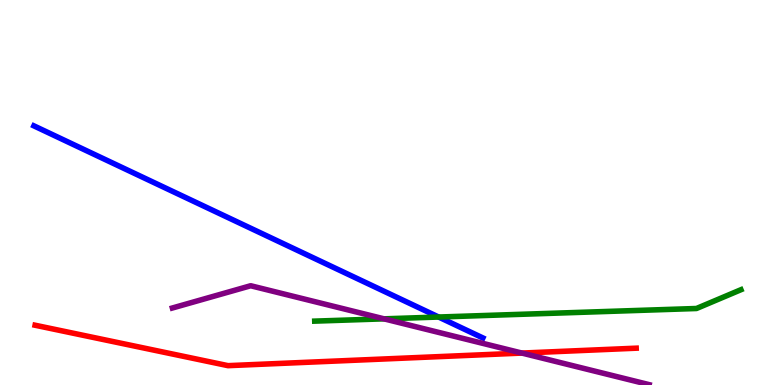[{'lines': ['blue', 'red'], 'intersections': []}, {'lines': ['green', 'red'], 'intersections': []}, {'lines': ['purple', 'red'], 'intersections': [{'x': 6.73, 'y': 0.829}]}, {'lines': ['blue', 'green'], 'intersections': [{'x': 5.66, 'y': 1.77}]}, {'lines': ['blue', 'purple'], 'intersections': []}, {'lines': ['green', 'purple'], 'intersections': [{'x': 4.95, 'y': 1.72}]}]